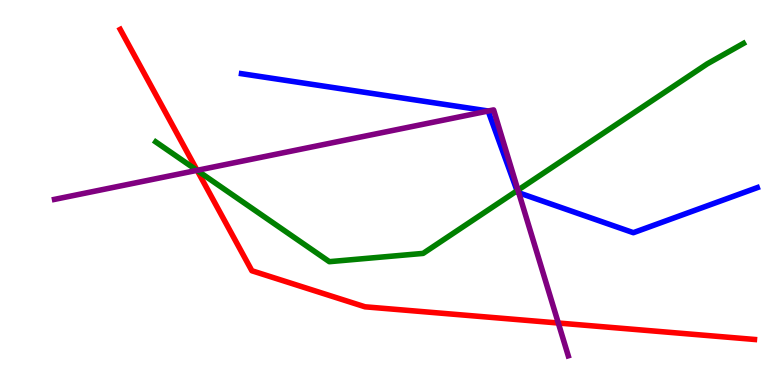[{'lines': ['blue', 'red'], 'intersections': []}, {'lines': ['green', 'red'], 'intersections': [{'x': 2.54, 'y': 5.57}]}, {'lines': ['purple', 'red'], 'intersections': [{'x': 2.54, 'y': 5.58}, {'x': 7.2, 'y': 1.61}]}, {'lines': ['blue', 'green'], 'intersections': [{'x': 6.67, 'y': 5.05}]}, {'lines': ['blue', 'purple'], 'intersections': [{'x': 6.3, 'y': 7.12}, {'x': 6.69, 'y': 4.99}]}, {'lines': ['green', 'purple'], 'intersections': [{'x': 2.54, 'y': 5.58}, {'x': 6.68, 'y': 5.06}]}]